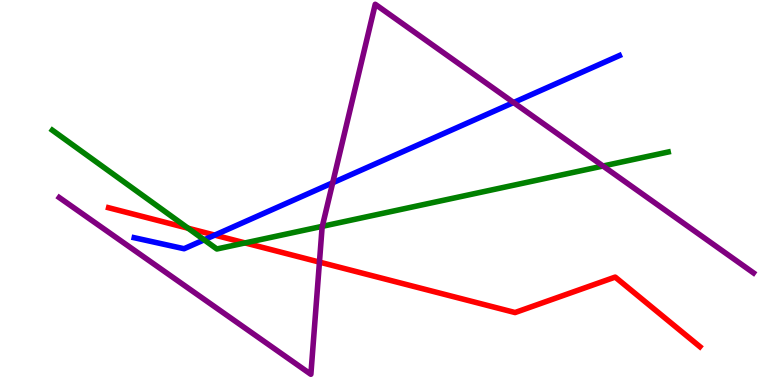[{'lines': ['blue', 'red'], 'intersections': [{'x': 2.77, 'y': 3.89}]}, {'lines': ['green', 'red'], 'intersections': [{'x': 2.43, 'y': 4.07}, {'x': 3.16, 'y': 3.69}]}, {'lines': ['purple', 'red'], 'intersections': [{'x': 4.12, 'y': 3.19}]}, {'lines': ['blue', 'green'], 'intersections': [{'x': 2.63, 'y': 3.77}]}, {'lines': ['blue', 'purple'], 'intersections': [{'x': 4.29, 'y': 5.25}, {'x': 6.63, 'y': 7.34}]}, {'lines': ['green', 'purple'], 'intersections': [{'x': 4.16, 'y': 4.12}, {'x': 7.78, 'y': 5.69}]}]